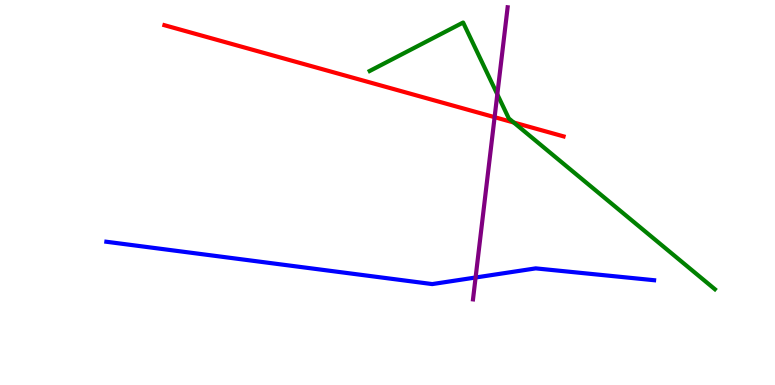[{'lines': ['blue', 'red'], 'intersections': []}, {'lines': ['green', 'red'], 'intersections': [{'x': 6.63, 'y': 6.82}]}, {'lines': ['purple', 'red'], 'intersections': [{'x': 6.38, 'y': 6.96}]}, {'lines': ['blue', 'green'], 'intersections': []}, {'lines': ['blue', 'purple'], 'intersections': [{'x': 6.14, 'y': 2.79}]}, {'lines': ['green', 'purple'], 'intersections': [{'x': 6.42, 'y': 7.55}]}]